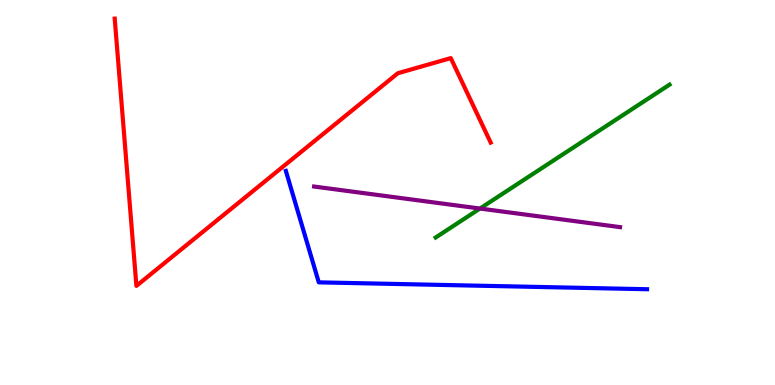[{'lines': ['blue', 'red'], 'intersections': []}, {'lines': ['green', 'red'], 'intersections': []}, {'lines': ['purple', 'red'], 'intersections': []}, {'lines': ['blue', 'green'], 'intersections': []}, {'lines': ['blue', 'purple'], 'intersections': []}, {'lines': ['green', 'purple'], 'intersections': [{'x': 6.19, 'y': 4.58}]}]